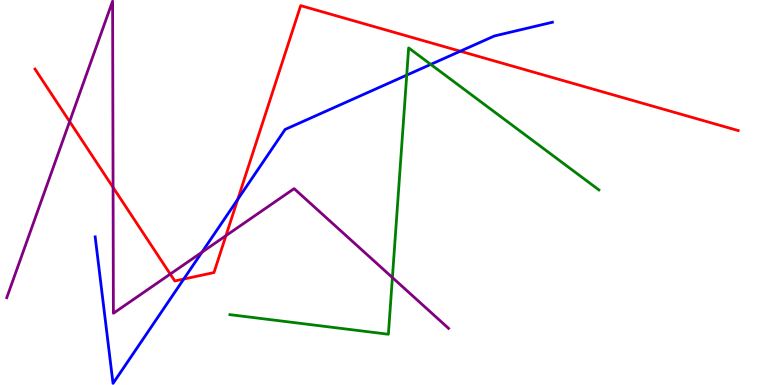[{'lines': ['blue', 'red'], 'intersections': [{'x': 2.37, 'y': 2.75}, {'x': 3.07, 'y': 4.82}, {'x': 5.94, 'y': 8.67}]}, {'lines': ['green', 'red'], 'intersections': []}, {'lines': ['purple', 'red'], 'intersections': [{'x': 0.898, 'y': 6.84}, {'x': 1.46, 'y': 5.13}, {'x': 2.2, 'y': 2.88}, {'x': 2.92, 'y': 3.88}]}, {'lines': ['blue', 'green'], 'intersections': [{'x': 5.25, 'y': 8.05}, {'x': 5.56, 'y': 8.33}]}, {'lines': ['blue', 'purple'], 'intersections': [{'x': 2.61, 'y': 3.45}]}, {'lines': ['green', 'purple'], 'intersections': [{'x': 5.06, 'y': 2.79}]}]